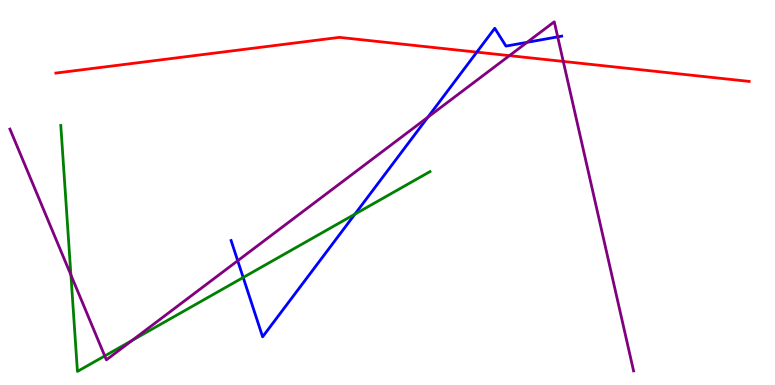[{'lines': ['blue', 'red'], 'intersections': [{'x': 6.15, 'y': 8.65}]}, {'lines': ['green', 'red'], 'intersections': []}, {'lines': ['purple', 'red'], 'intersections': [{'x': 6.57, 'y': 8.55}, {'x': 7.27, 'y': 8.4}]}, {'lines': ['blue', 'green'], 'intersections': [{'x': 3.14, 'y': 2.79}, {'x': 4.58, 'y': 4.44}]}, {'lines': ['blue', 'purple'], 'intersections': [{'x': 3.07, 'y': 3.23}, {'x': 5.52, 'y': 6.96}, {'x': 6.8, 'y': 8.9}, {'x': 7.2, 'y': 9.04}]}, {'lines': ['green', 'purple'], 'intersections': [{'x': 0.915, 'y': 2.86}, {'x': 1.35, 'y': 0.755}, {'x': 1.7, 'y': 1.16}]}]